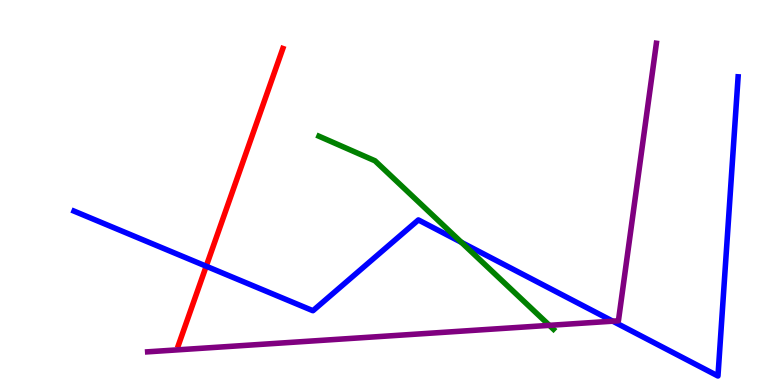[{'lines': ['blue', 'red'], 'intersections': [{'x': 2.66, 'y': 3.09}]}, {'lines': ['green', 'red'], 'intersections': []}, {'lines': ['purple', 'red'], 'intersections': []}, {'lines': ['blue', 'green'], 'intersections': [{'x': 5.95, 'y': 3.71}]}, {'lines': ['blue', 'purple'], 'intersections': [{'x': 7.91, 'y': 1.66}]}, {'lines': ['green', 'purple'], 'intersections': [{'x': 7.09, 'y': 1.55}]}]